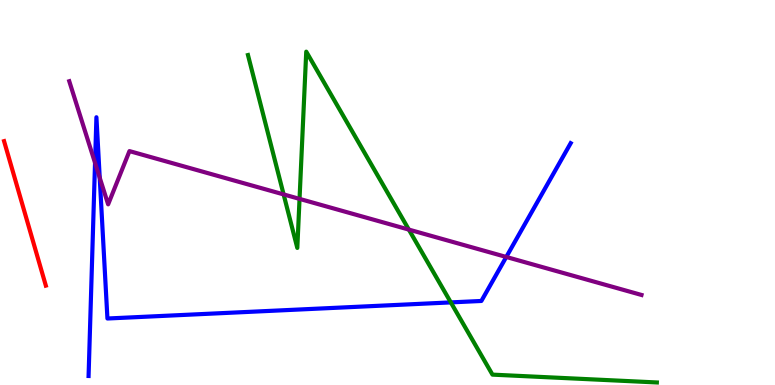[{'lines': ['blue', 'red'], 'intersections': []}, {'lines': ['green', 'red'], 'intersections': []}, {'lines': ['purple', 'red'], 'intersections': []}, {'lines': ['blue', 'green'], 'intersections': [{'x': 5.82, 'y': 2.15}]}, {'lines': ['blue', 'purple'], 'intersections': [{'x': 1.23, 'y': 5.77}, {'x': 1.29, 'y': 5.38}, {'x': 6.53, 'y': 3.33}]}, {'lines': ['green', 'purple'], 'intersections': [{'x': 3.66, 'y': 4.95}, {'x': 3.87, 'y': 4.83}, {'x': 5.28, 'y': 4.04}]}]